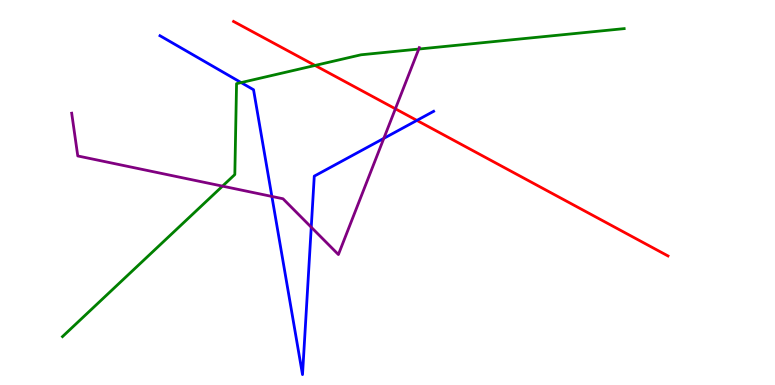[{'lines': ['blue', 'red'], 'intersections': [{'x': 5.38, 'y': 6.87}]}, {'lines': ['green', 'red'], 'intersections': [{'x': 4.07, 'y': 8.3}]}, {'lines': ['purple', 'red'], 'intersections': [{'x': 5.1, 'y': 7.17}]}, {'lines': ['blue', 'green'], 'intersections': [{'x': 3.11, 'y': 7.85}]}, {'lines': ['blue', 'purple'], 'intersections': [{'x': 3.51, 'y': 4.9}, {'x': 4.02, 'y': 4.1}, {'x': 4.95, 'y': 6.41}]}, {'lines': ['green', 'purple'], 'intersections': [{'x': 2.87, 'y': 5.17}, {'x': 5.4, 'y': 8.73}]}]